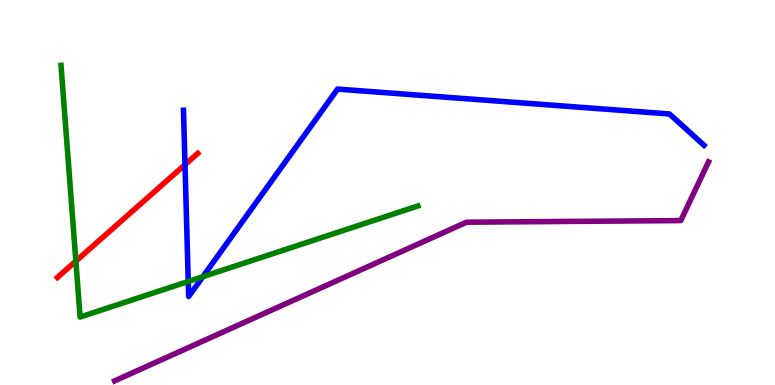[{'lines': ['blue', 'red'], 'intersections': [{'x': 2.39, 'y': 5.72}]}, {'lines': ['green', 'red'], 'intersections': [{'x': 0.979, 'y': 3.22}]}, {'lines': ['purple', 'red'], 'intersections': []}, {'lines': ['blue', 'green'], 'intersections': [{'x': 2.43, 'y': 2.69}, {'x': 2.62, 'y': 2.81}]}, {'lines': ['blue', 'purple'], 'intersections': []}, {'lines': ['green', 'purple'], 'intersections': []}]